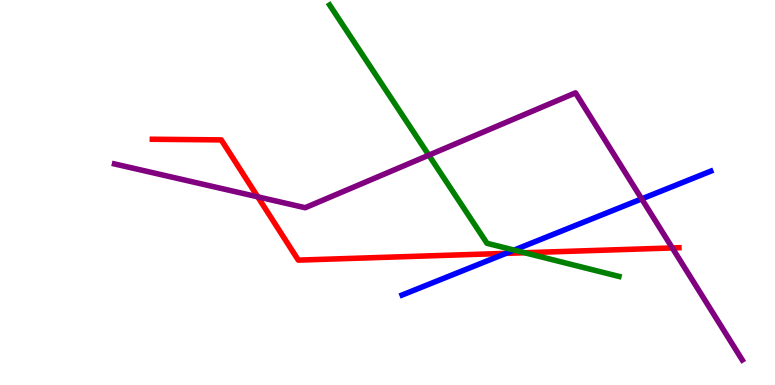[{'lines': ['blue', 'red'], 'intersections': [{'x': 6.53, 'y': 3.42}]}, {'lines': ['green', 'red'], 'intersections': [{'x': 6.77, 'y': 3.44}]}, {'lines': ['purple', 'red'], 'intersections': [{'x': 3.33, 'y': 4.89}, {'x': 8.67, 'y': 3.56}]}, {'lines': ['blue', 'green'], 'intersections': [{'x': 6.63, 'y': 3.5}]}, {'lines': ['blue', 'purple'], 'intersections': [{'x': 8.28, 'y': 4.83}]}, {'lines': ['green', 'purple'], 'intersections': [{'x': 5.53, 'y': 5.97}]}]